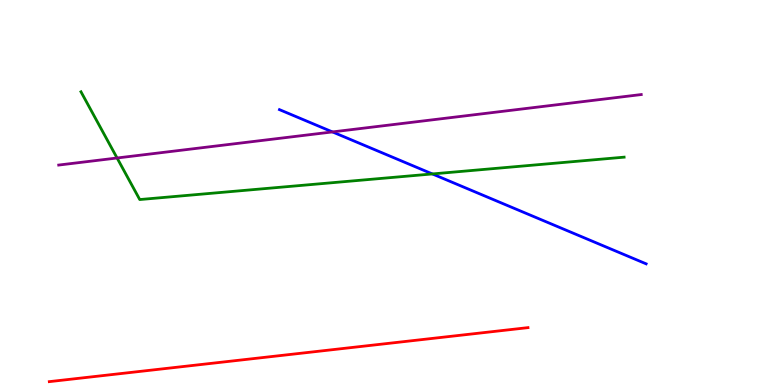[{'lines': ['blue', 'red'], 'intersections': []}, {'lines': ['green', 'red'], 'intersections': []}, {'lines': ['purple', 'red'], 'intersections': []}, {'lines': ['blue', 'green'], 'intersections': [{'x': 5.58, 'y': 5.48}]}, {'lines': ['blue', 'purple'], 'intersections': [{'x': 4.29, 'y': 6.57}]}, {'lines': ['green', 'purple'], 'intersections': [{'x': 1.51, 'y': 5.9}]}]